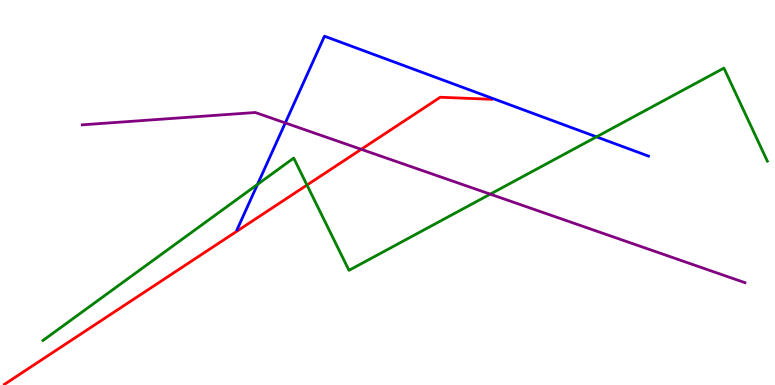[{'lines': ['blue', 'red'], 'intersections': []}, {'lines': ['green', 'red'], 'intersections': [{'x': 3.96, 'y': 5.19}]}, {'lines': ['purple', 'red'], 'intersections': [{'x': 4.66, 'y': 6.12}]}, {'lines': ['blue', 'green'], 'intersections': [{'x': 3.32, 'y': 5.21}, {'x': 7.7, 'y': 6.45}]}, {'lines': ['blue', 'purple'], 'intersections': [{'x': 3.68, 'y': 6.81}]}, {'lines': ['green', 'purple'], 'intersections': [{'x': 6.33, 'y': 4.96}]}]